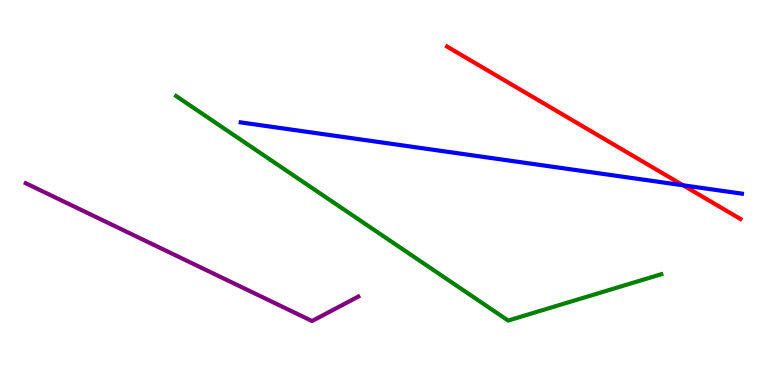[{'lines': ['blue', 'red'], 'intersections': [{'x': 8.81, 'y': 5.19}]}, {'lines': ['green', 'red'], 'intersections': []}, {'lines': ['purple', 'red'], 'intersections': []}, {'lines': ['blue', 'green'], 'intersections': []}, {'lines': ['blue', 'purple'], 'intersections': []}, {'lines': ['green', 'purple'], 'intersections': []}]